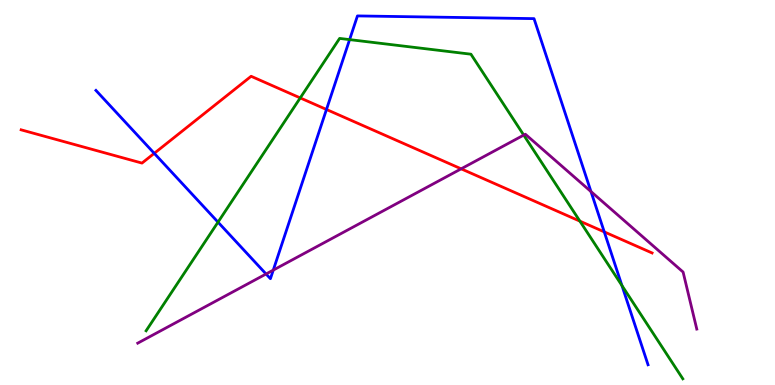[{'lines': ['blue', 'red'], 'intersections': [{'x': 1.99, 'y': 6.02}, {'x': 4.21, 'y': 7.16}, {'x': 7.8, 'y': 3.98}]}, {'lines': ['green', 'red'], 'intersections': [{'x': 3.87, 'y': 7.46}, {'x': 7.48, 'y': 4.26}]}, {'lines': ['purple', 'red'], 'intersections': [{'x': 5.95, 'y': 5.61}]}, {'lines': ['blue', 'green'], 'intersections': [{'x': 2.81, 'y': 4.23}, {'x': 4.51, 'y': 8.97}, {'x': 8.03, 'y': 2.58}]}, {'lines': ['blue', 'purple'], 'intersections': [{'x': 3.43, 'y': 2.88}, {'x': 3.53, 'y': 2.98}, {'x': 7.63, 'y': 5.02}]}, {'lines': ['green', 'purple'], 'intersections': [{'x': 6.76, 'y': 6.49}]}]